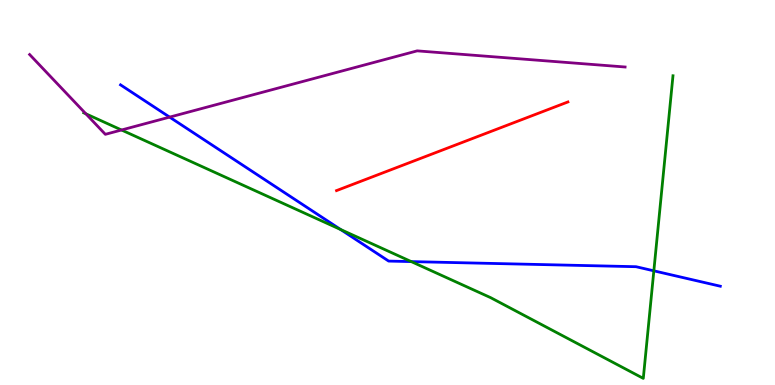[{'lines': ['blue', 'red'], 'intersections': []}, {'lines': ['green', 'red'], 'intersections': []}, {'lines': ['purple', 'red'], 'intersections': []}, {'lines': ['blue', 'green'], 'intersections': [{'x': 4.4, 'y': 4.04}, {'x': 5.31, 'y': 3.21}, {'x': 8.44, 'y': 2.97}]}, {'lines': ['blue', 'purple'], 'intersections': [{'x': 2.19, 'y': 6.96}]}, {'lines': ['green', 'purple'], 'intersections': [{'x': 1.11, 'y': 7.04}, {'x': 1.57, 'y': 6.62}]}]